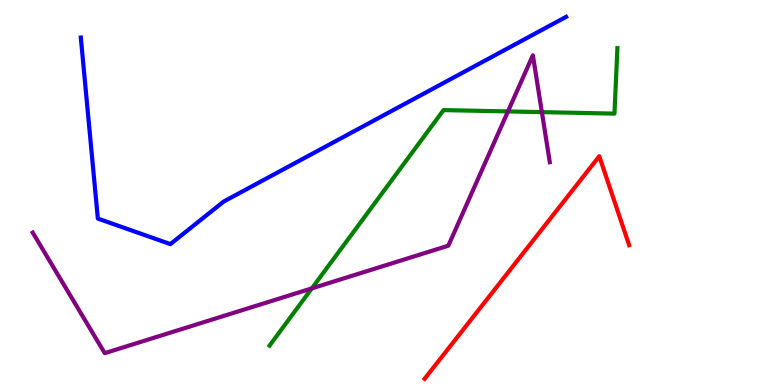[{'lines': ['blue', 'red'], 'intersections': []}, {'lines': ['green', 'red'], 'intersections': []}, {'lines': ['purple', 'red'], 'intersections': []}, {'lines': ['blue', 'green'], 'intersections': []}, {'lines': ['blue', 'purple'], 'intersections': []}, {'lines': ['green', 'purple'], 'intersections': [{'x': 4.02, 'y': 2.51}, {'x': 6.55, 'y': 7.11}, {'x': 6.99, 'y': 7.09}]}]